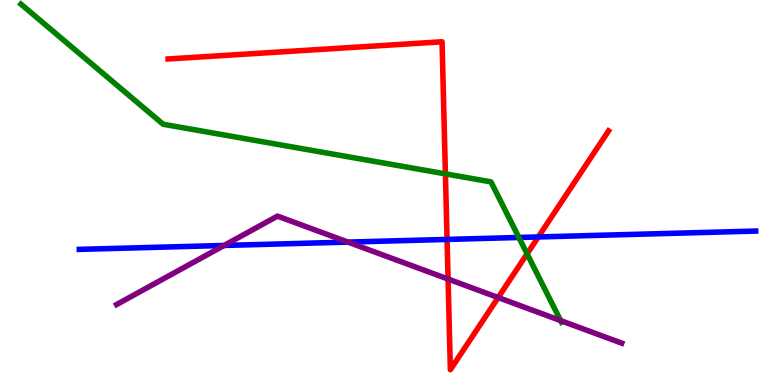[{'lines': ['blue', 'red'], 'intersections': [{'x': 5.77, 'y': 3.78}, {'x': 6.95, 'y': 3.85}]}, {'lines': ['green', 'red'], 'intersections': [{'x': 5.75, 'y': 5.48}, {'x': 6.8, 'y': 3.41}]}, {'lines': ['purple', 'red'], 'intersections': [{'x': 5.78, 'y': 2.75}, {'x': 6.43, 'y': 2.27}]}, {'lines': ['blue', 'green'], 'intersections': [{'x': 6.7, 'y': 3.83}]}, {'lines': ['blue', 'purple'], 'intersections': [{'x': 2.89, 'y': 3.62}, {'x': 4.49, 'y': 3.71}]}, {'lines': ['green', 'purple'], 'intersections': [{'x': 7.23, 'y': 1.67}]}]